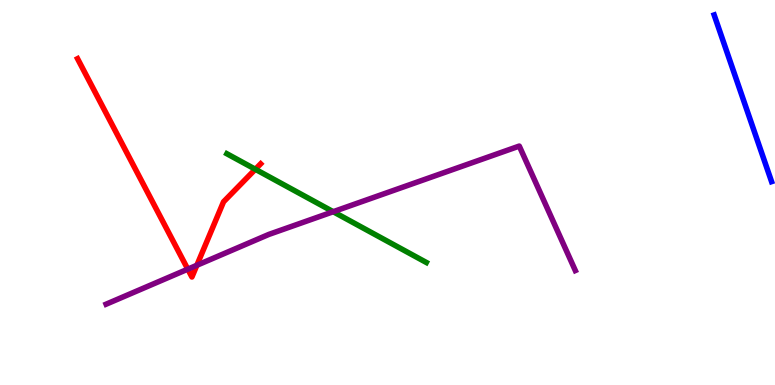[{'lines': ['blue', 'red'], 'intersections': []}, {'lines': ['green', 'red'], 'intersections': [{'x': 3.29, 'y': 5.6}]}, {'lines': ['purple', 'red'], 'intersections': [{'x': 2.42, 'y': 3.01}, {'x': 2.54, 'y': 3.11}]}, {'lines': ['blue', 'green'], 'intersections': []}, {'lines': ['blue', 'purple'], 'intersections': []}, {'lines': ['green', 'purple'], 'intersections': [{'x': 4.3, 'y': 4.5}]}]